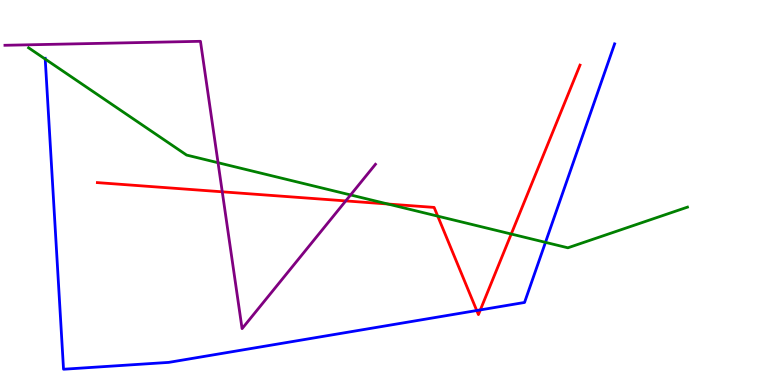[{'lines': ['blue', 'red'], 'intersections': [{'x': 6.15, 'y': 1.93}, {'x': 6.2, 'y': 1.95}]}, {'lines': ['green', 'red'], 'intersections': [{'x': 5.0, 'y': 4.7}, {'x': 5.65, 'y': 4.39}, {'x': 6.6, 'y': 3.92}]}, {'lines': ['purple', 'red'], 'intersections': [{'x': 2.87, 'y': 5.02}, {'x': 4.46, 'y': 4.78}]}, {'lines': ['blue', 'green'], 'intersections': [{'x': 0.583, 'y': 8.47}, {'x': 7.04, 'y': 3.71}]}, {'lines': ['blue', 'purple'], 'intersections': []}, {'lines': ['green', 'purple'], 'intersections': [{'x': 2.81, 'y': 5.77}, {'x': 4.52, 'y': 4.94}]}]